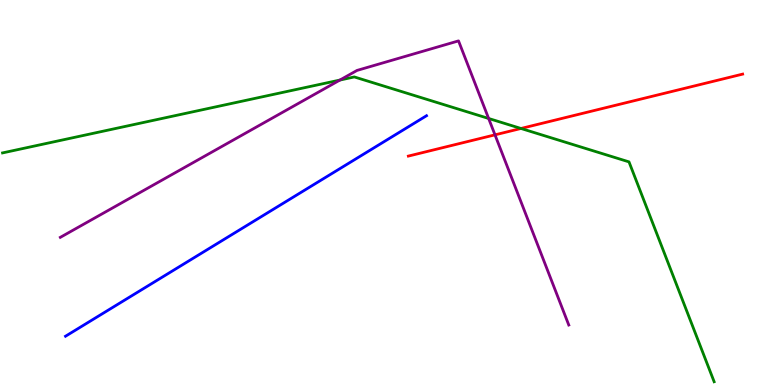[{'lines': ['blue', 'red'], 'intersections': []}, {'lines': ['green', 'red'], 'intersections': [{'x': 6.72, 'y': 6.66}]}, {'lines': ['purple', 'red'], 'intersections': [{'x': 6.39, 'y': 6.5}]}, {'lines': ['blue', 'green'], 'intersections': []}, {'lines': ['blue', 'purple'], 'intersections': []}, {'lines': ['green', 'purple'], 'intersections': [{'x': 4.39, 'y': 7.92}, {'x': 6.3, 'y': 6.92}]}]